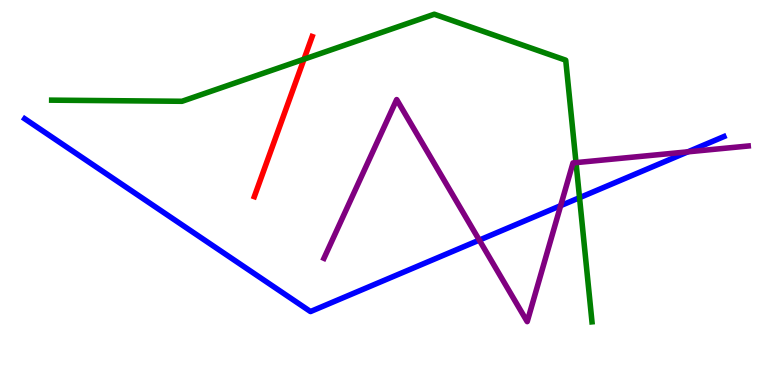[{'lines': ['blue', 'red'], 'intersections': []}, {'lines': ['green', 'red'], 'intersections': [{'x': 3.92, 'y': 8.46}]}, {'lines': ['purple', 'red'], 'intersections': []}, {'lines': ['blue', 'green'], 'intersections': [{'x': 7.48, 'y': 4.87}]}, {'lines': ['blue', 'purple'], 'intersections': [{'x': 6.18, 'y': 3.76}, {'x': 7.23, 'y': 4.66}, {'x': 8.88, 'y': 6.06}]}, {'lines': ['green', 'purple'], 'intersections': [{'x': 7.43, 'y': 5.78}]}]